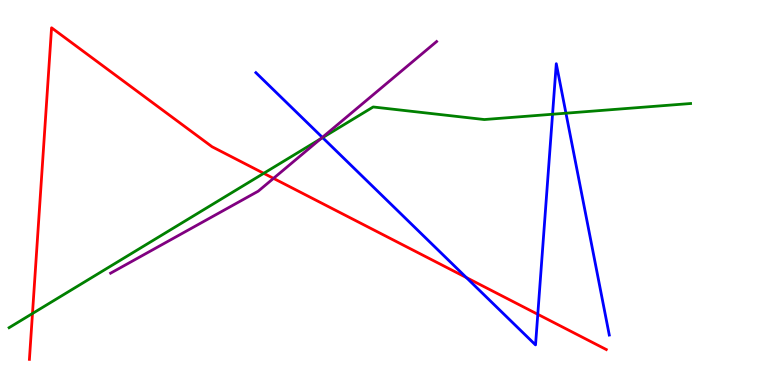[{'lines': ['blue', 'red'], 'intersections': [{'x': 6.02, 'y': 2.79}, {'x': 6.94, 'y': 1.84}]}, {'lines': ['green', 'red'], 'intersections': [{'x': 0.419, 'y': 1.86}, {'x': 3.4, 'y': 5.5}]}, {'lines': ['purple', 'red'], 'intersections': [{'x': 3.53, 'y': 5.37}]}, {'lines': ['blue', 'green'], 'intersections': [{'x': 4.16, 'y': 6.43}, {'x': 7.13, 'y': 7.03}, {'x': 7.3, 'y': 7.06}]}, {'lines': ['blue', 'purple'], 'intersections': [{'x': 4.16, 'y': 6.43}]}, {'lines': ['green', 'purple'], 'intersections': [{'x': 4.14, 'y': 6.39}]}]